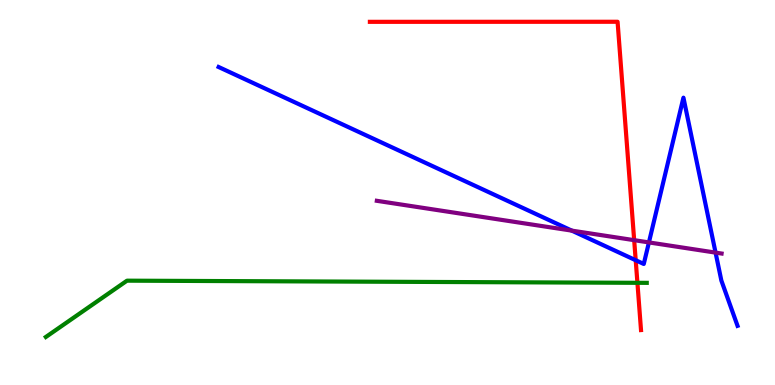[{'lines': ['blue', 'red'], 'intersections': [{'x': 8.2, 'y': 3.24}]}, {'lines': ['green', 'red'], 'intersections': [{'x': 8.22, 'y': 2.65}]}, {'lines': ['purple', 'red'], 'intersections': [{'x': 8.18, 'y': 3.76}]}, {'lines': ['blue', 'green'], 'intersections': []}, {'lines': ['blue', 'purple'], 'intersections': [{'x': 7.38, 'y': 4.01}, {'x': 8.37, 'y': 3.7}, {'x': 9.23, 'y': 3.44}]}, {'lines': ['green', 'purple'], 'intersections': []}]